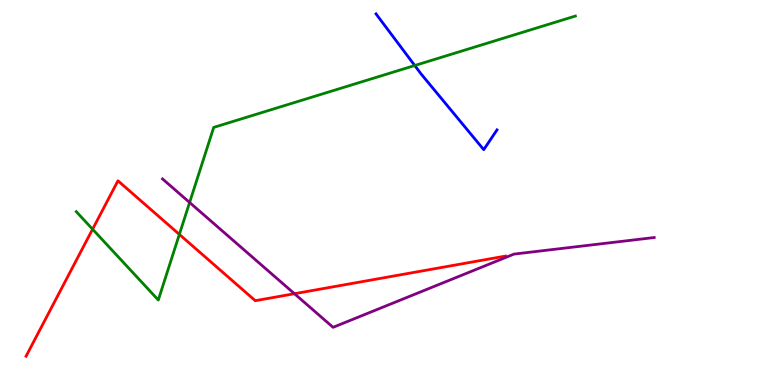[{'lines': ['blue', 'red'], 'intersections': []}, {'lines': ['green', 'red'], 'intersections': [{'x': 1.19, 'y': 4.05}, {'x': 2.31, 'y': 3.91}]}, {'lines': ['purple', 'red'], 'intersections': [{'x': 3.8, 'y': 2.37}]}, {'lines': ['blue', 'green'], 'intersections': [{'x': 5.35, 'y': 8.3}]}, {'lines': ['blue', 'purple'], 'intersections': []}, {'lines': ['green', 'purple'], 'intersections': [{'x': 2.45, 'y': 4.74}]}]